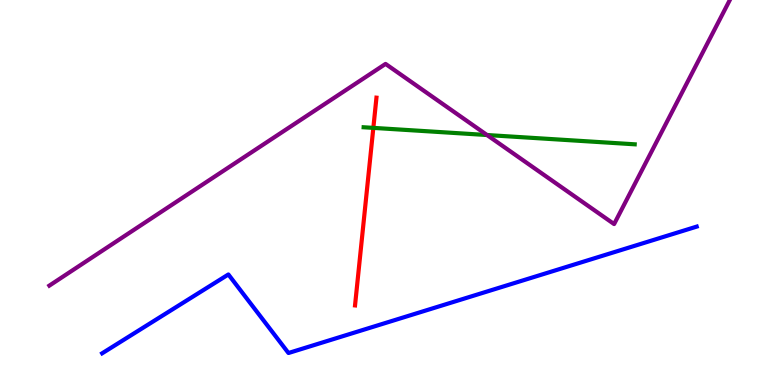[{'lines': ['blue', 'red'], 'intersections': []}, {'lines': ['green', 'red'], 'intersections': [{'x': 4.82, 'y': 6.68}]}, {'lines': ['purple', 'red'], 'intersections': []}, {'lines': ['blue', 'green'], 'intersections': []}, {'lines': ['blue', 'purple'], 'intersections': []}, {'lines': ['green', 'purple'], 'intersections': [{'x': 6.28, 'y': 6.49}]}]